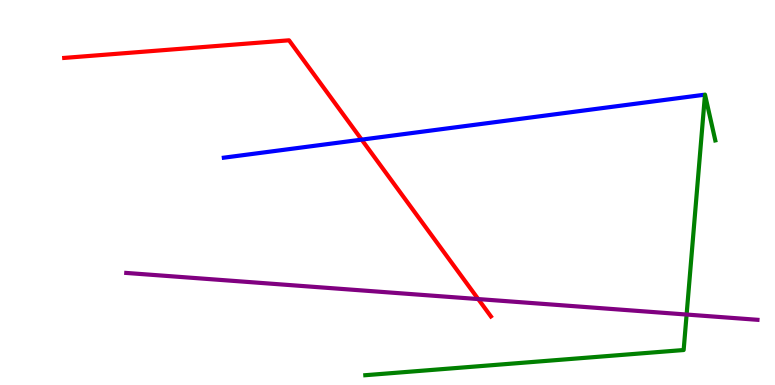[{'lines': ['blue', 'red'], 'intersections': [{'x': 4.67, 'y': 6.37}]}, {'lines': ['green', 'red'], 'intersections': []}, {'lines': ['purple', 'red'], 'intersections': [{'x': 6.17, 'y': 2.23}]}, {'lines': ['blue', 'green'], 'intersections': []}, {'lines': ['blue', 'purple'], 'intersections': []}, {'lines': ['green', 'purple'], 'intersections': [{'x': 8.86, 'y': 1.83}]}]